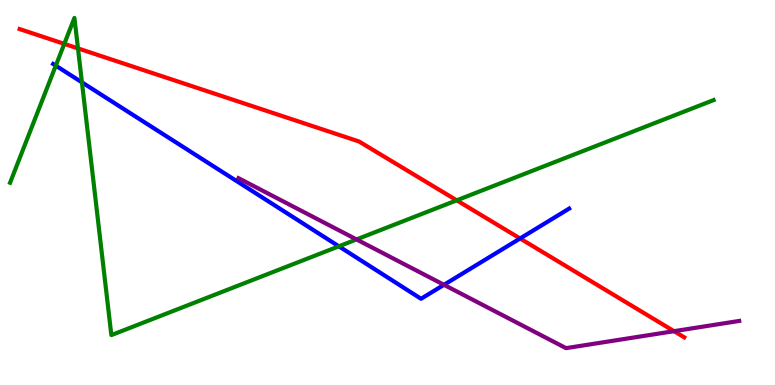[{'lines': ['blue', 'red'], 'intersections': [{'x': 6.71, 'y': 3.81}]}, {'lines': ['green', 'red'], 'intersections': [{'x': 0.83, 'y': 8.86}, {'x': 1.01, 'y': 8.74}, {'x': 5.89, 'y': 4.8}]}, {'lines': ['purple', 'red'], 'intersections': [{'x': 8.7, 'y': 1.4}]}, {'lines': ['blue', 'green'], 'intersections': [{'x': 0.72, 'y': 8.29}, {'x': 1.06, 'y': 7.86}, {'x': 4.37, 'y': 3.6}]}, {'lines': ['blue', 'purple'], 'intersections': [{'x': 5.73, 'y': 2.6}]}, {'lines': ['green', 'purple'], 'intersections': [{'x': 4.6, 'y': 3.78}]}]